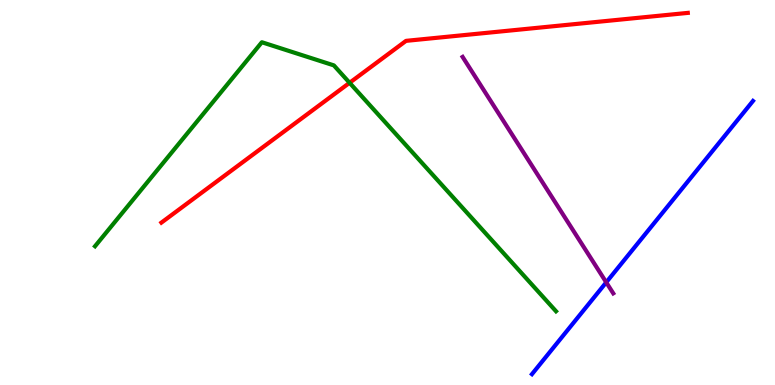[{'lines': ['blue', 'red'], 'intersections': []}, {'lines': ['green', 'red'], 'intersections': [{'x': 4.51, 'y': 7.85}]}, {'lines': ['purple', 'red'], 'intersections': []}, {'lines': ['blue', 'green'], 'intersections': []}, {'lines': ['blue', 'purple'], 'intersections': [{'x': 7.82, 'y': 2.67}]}, {'lines': ['green', 'purple'], 'intersections': []}]